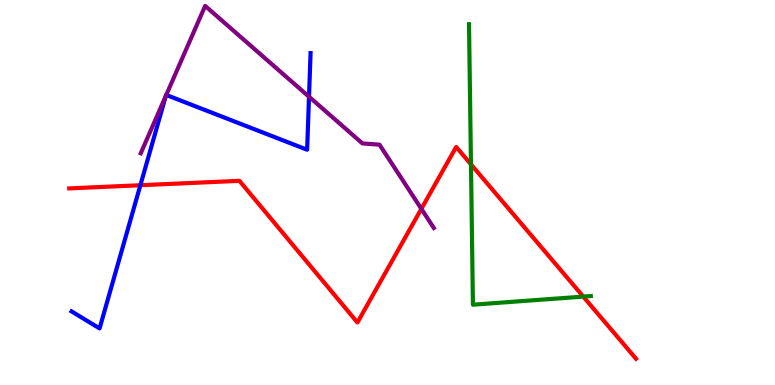[{'lines': ['blue', 'red'], 'intersections': [{'x': 1.81, 'y': 5.19}]}, {'lines': ['green', 'red'], 'intersections': [{'x': 6.08, 'y': 5.73}, {'x': 7.53, 'y': 2.3}]}, {'lines': ['purple', 'red'], 'intersections': [{'x': 5.44, 'y': 4.58}]}, {'lines': ['blue', 'green'], 'intersections': []}, {'lines': ['blue', 'purple'], 'intersections': [{'x': 2.14, 'y': 7.51}, {'x': 2.15, 'y': 7.53}, {'x': 3.99, 'y': 7.49}]}, {'lines': ['green', 'purple'], 'intersections': []}]